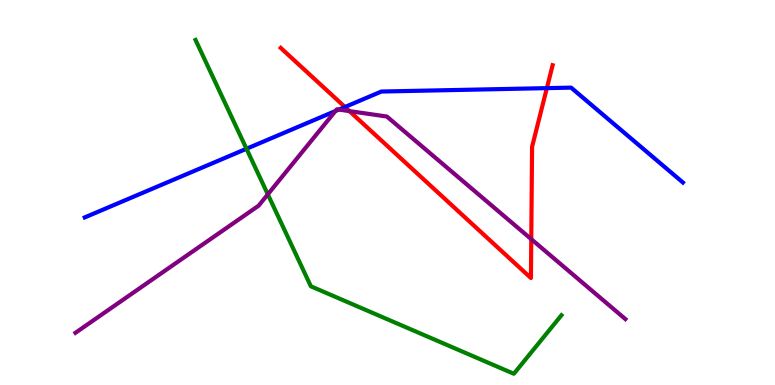[{'lines': ['blue', 'red'], 'intersections': [{'x': 4.45, 'y': 7.22}, {'x': 7.06, 'y': 7.71}]}, {'lines': ['green', 'red'], 'intersections': []}, {'lines': ['purple', 'red'], 'intersections': [{'x': 4.51, 'y': 7.11}, {'x': 6.86, 'y': 3.79}]}, {'lines': ['blue', 'green'], 'intersections': [{'x': 3.18, 'y': 6.14}]}, {'lines': ['blue', 'purple'], 'intersections': [{'x': 4.33, 'y': 7.12}, {'x': 4.37, 'y': 7.15}]}, {'lines': ['green', 'purple'], 'intersections': [{'x': 3.46, 'y': 4.95}]}]